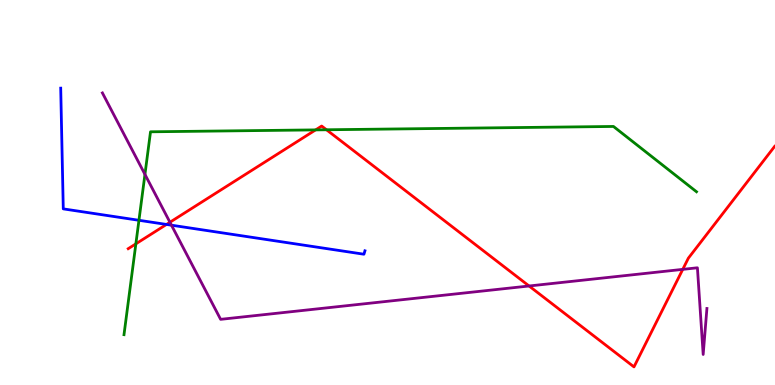[{'lines': ['blue', 'red'], 'intersections': [{'x': 2.15, 'y': 4.17}]}, {'lines': ['green', 'red'], 'intersections': [{'x': 1.75, 'y': 3.67}, {'x': 4.07, 'y': 6.63}, {'x': 4.21, 'y': 6.63}]}, {'lines': ['purple', 'red'], 'intersections': [{'x': 2.19, 'y': 4.23}, {'x': 6.83, 'y': 2.57}, {'x': 8.81, 'y': 3.0}]}, {'lines': ['blue', 'green'], 'intersections': [{'x': 1.79, 'y': 4.28}]}, {'lines': ['blue', 'purple'], 'intersections': [{'x': 2.21, 'y': 4.15}]}, {'lines': ['green', 'purple'], 'intersections': [{'x': 1.87, 'y': 5.47}]}]